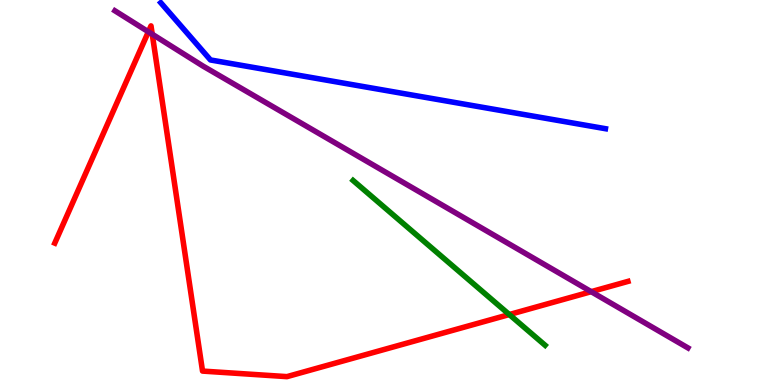[{'lines': ['blue', 'red'], 'intersections': []}, {'lines': ['green', 'red'], 'intersections': [{'x': 6.57, 'y': 1.83}]}, {'lines': ['purple', 'red'], 'intersections': [{'x': 1.91, 'y': 9.17}, {'x': 1.96, 'y': 9.11}, {'x': 7.63, 'y': 2.42}]}, {'lines': ['blue', 'green'], 'intersections': []}, {'lines': ['blue', 'purple'], 'intersections': []}, {'lines': ['green', 'purple'], 'intersections': []}]